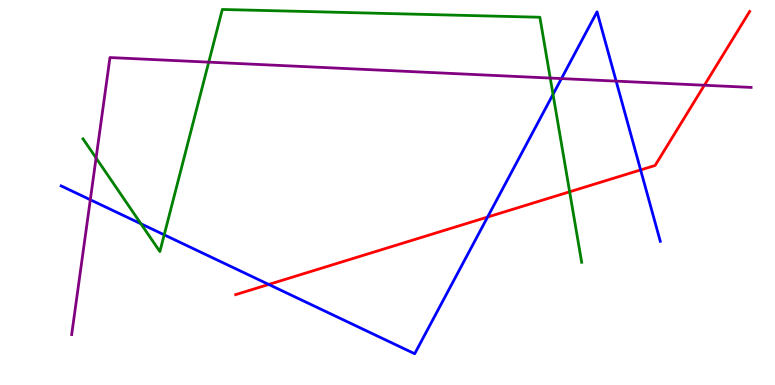[{'lines': ['blue', 'red'], 'intersections': [{'x': 3.47, 'y': 2.61}, {'x': 6.29, 'y': 4.36}, {'x': 8.27, 'y': 5.59}]}, {'lines': ['green', 'red'], 'intersections': [{'x': 7.35, 'y': 5.02}]}, {'lines': ['purple', 'red'], 'intersections': [{'x': 9.09, 'y': 7.79}]}, {'lines': ['blue', 'green'], 'intersections': [{'x': 1.82, 'y': 4.19}, {'x': 2.12, 'y': 3.9}, {'x': 7.14, 'y': 7.55}]}, {'lines': ['blue', 'purple'], 'intersections': [{'x': 1.17, 'y': 4.81}, {'x': 7.24, 'y': 7.96}, {'x': 7.95, 'y': 7.89}]}, {'lines': ['green', 'purple'], 'intersections': [{'x': 1.24, 'y': 5.9}, {'x': 2.69, 'y': 8.39}, {'x': 7.1, 'y': 7.97}]}]